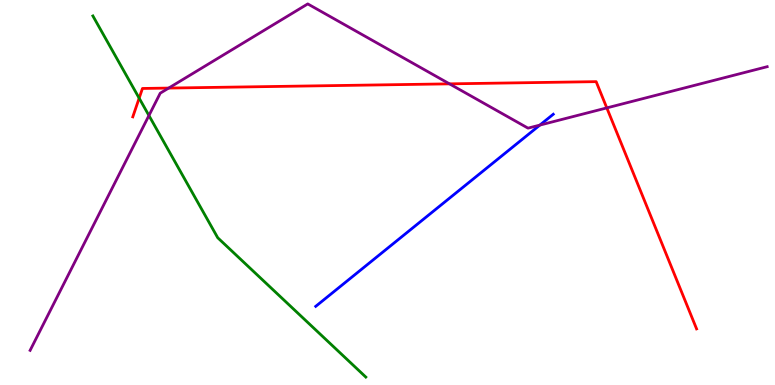[{'lines': ['blue', 'red'], 'intersections': []}, {'lines': ['green', 'red'], 'intersections': [{'x': 1.8, 'y': 7.45}]}, {'lines': ['purple', 'red'], 'intersections': [{'x': 2.18, 'y': 7.71}, {'x': 5.8, 'y': 7.82}, {'x': 7.83, 'y': 7.2}]}, {'lines': ['blue', 'green'], 'intersections': []}, {'lines': ['blue', 'purple'], 'intersections': [{'x': 6.97, 'y': 6.75}]}, {'lines': ['green', 'purple'], 'intersections': [{'x': 1.92, 'y': 7.0}]}]